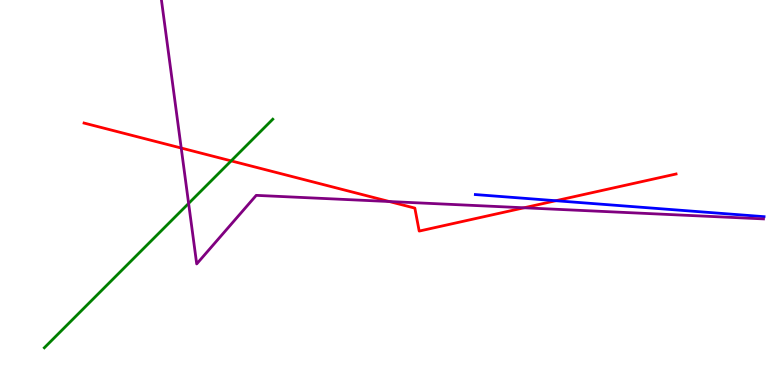[{'lines': ['blue', 'red'], 'intersections': [{'x': 7.17, 'y': 4.79}]}, {'lines': ['green', 'red'], 'intersections': [{'x': 2.98, 'y': 5.82}]}, {'lines': ['purple', 'red'], 'intersections': [{'x': 2.34, 'y': 6.15}, {'x': 5.02, 'y': 4.77}, {'x': 6.76, 'y': 4.6}]}, {'lines': ['blue', 'green'], 'intersections': []}, {'lines': ['blue', 'purple'], 'intersections': []}, {'lines': ['green', 'purple'], 'intersections': [{'x': 2.43, 'y': 4.72}]}]